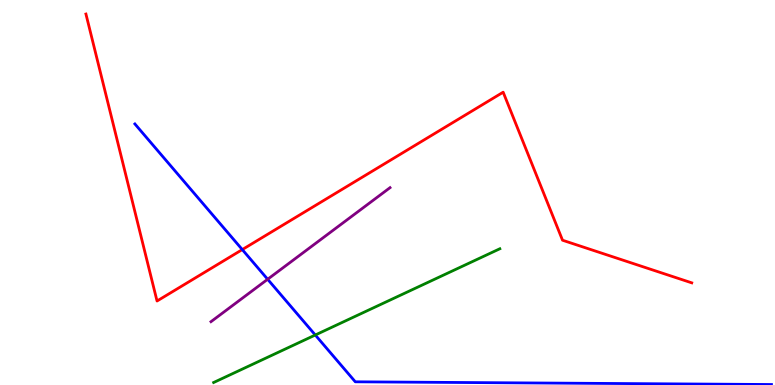[{'lines': ['blue', 'red'], 'intersections': [{'x': 3.13, 'y': 3.52}]}, {'lines': ['green', 'red'], 'intersections': []}, {'lines': ['purple', 'red'], 'intersections': []}, {'lines': ['blue', 'green'], 'intersections': [{'x': 4.07, 'y': 1.3}]}, {'lines': ['blue', 'purple'], 'intersections': [{'x': 3.45, 'y': 2.75}]}, {'lines': ['green', 'purple'], 'intersections': []}]